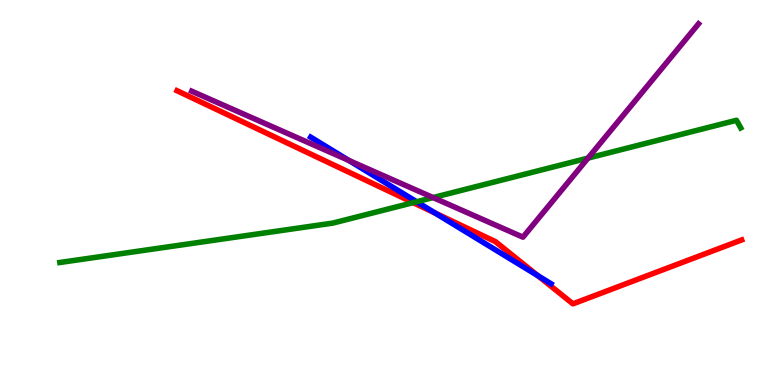[{'lines': ['blue', 'red'], 'intersections': [{'x': 5.61, 'y': 4.47}, {'x': 6.94, 'y': 2.84}]}, {'lines': ['green', 'red'], 'intersections': [{'x': 5.33, 'y': 4.74}]}, {'lines': ['purple', 'red'], 'intersections': []}, {'lines': ['blue', 'green'], 'intersections': [{'x': 5.38, 'y': 4.76}]}, {'lines': ['blue', 'purple'], 'intersections': [{'x': 4.5, 'y': 5.83}]}, {'lines': ['green', 'purple'], 'intersections': [{'x': 5.59, 'y': 4.87}, {'x': 7.59, 'y': 5.89}]}]